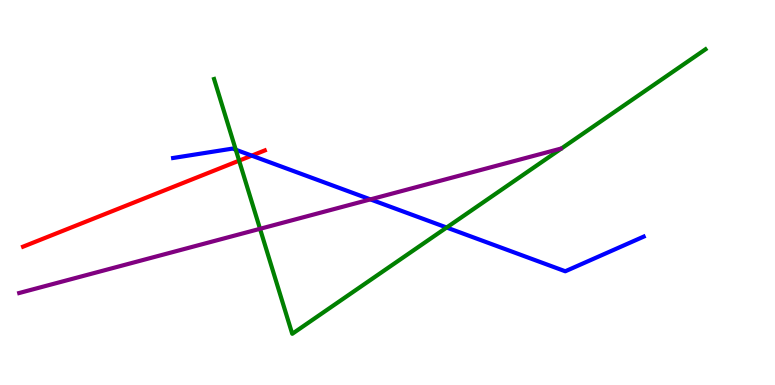[{'lines': ['blue', 'red'], 'intersections': [{'x': 3.25, 'y': 5.96}]}, {'lines': ['green', 'red'], 'intersections': [{'x': 3.09, 'y': 5.83}]}, {'lines': ['purple', 'red'], 'intersections': []}, {'lines': ['blue', 'green'], 'intersections': [{'x': 3.04, 'y': 6.11}, {'x': 5.76, 'y': 4.09}]}, {'lines': ['blue', 'purple'], 'intersections': [{'x': 4.78, 'y': 4.82}]}, {'lines': ['green', 'purple'], 'intersections': [{'x': 3.36, 'y': 4.06}]}]